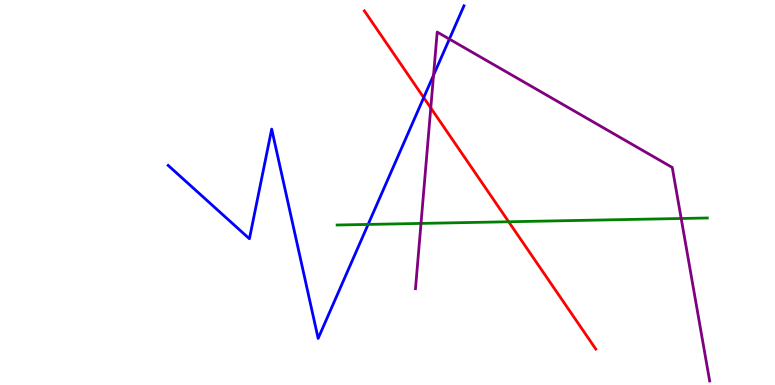[{'lines': ['blue', 'red'], 'intersections': [{'x': 5.47, 'y': 7.47}]}, {'lines': ['green', 'red'], 'intersections': [{'x': 6.56, 'y': 4.24}]}, {'lines': ['purple', 'red'], 'intersections': [{'x': 5.56, 'y': 7.2}]}, {'lines': ['blue', 'green'], 'intersections': [{'x': 4.75, 'y': 4.17}]}, {'lines': ['blue', 'purple'], 'intersections': [{'x': 5.59, 'y': 8.05}, {'x': 5.8, 'y': 8.98}]}, {'lines': ['green', 'purple'], 'intersections': [{'x': 5.43, 'y': 4.2}, {'x': 8.79, 'y': 4.32}]}]